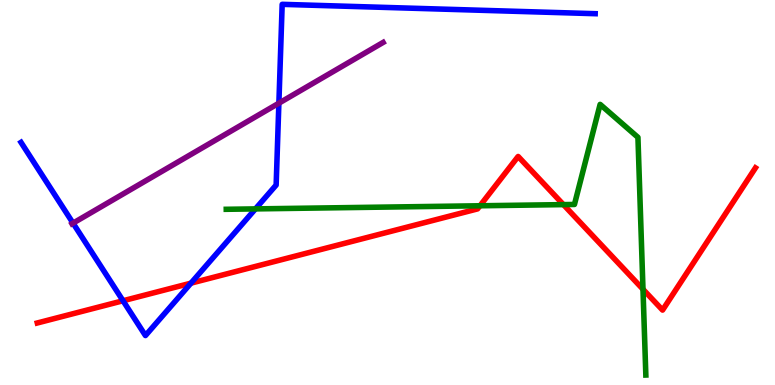[{'lines': ['blue', 'red'], 'intersections': [{'x': 1.59, 'y': 2.19}, {'x': 2.46, 'y': 2.65}]}, {'lines': ['green', 'red'], 'intersections': [{'x': 6.19, 'y': 4.66}, {'x': 7.27, 'y': 4.69}, {'x': 8.3, 'y': 2.49}]}, {'lines': ['purple', 'red'], 'intersections': []}, {'lines': ['blue', 'green'], 'intersections': [{'x': 3.3, 'y': 4.57}]}, {'lines': ['blue', 'purple'], 'intersections': [{'x': 0.942, 'y': 4.2}, {'x': 3.6, 'y': 7.32}]}, {'lines': ['green', 'purple'], 'intersections': []}]